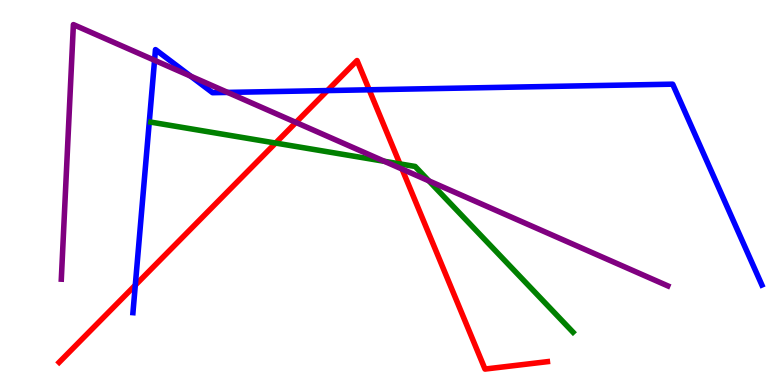[{'lines': ['blue', 'red'], 'intersections': [{'x': 1.75, 'y': 2.59}, {'x': 4.22, 'y': 7.65}, {'x': 4.76, 'y': 7.67}]}, {'lines': ['green', 'red'], 'intersections': [{'x': 3.56, 'y': 6.28}, {'x': 5.16, 'y': 5.74}]}, {'lines': ['purple', 'red'], 'intersections': [{'x': 3.82, 'y': 6.82}, {'x': 5.19, 'y': 5.61}]}, {'lines': ['blue', 'green'], 'intersections': []}, {'lines': ['blue', 'purple'], 'intersections': [{'x': 1.99, 'y': 8.43}, {'x': 2.46, 'y': 8.02}, {'x': 2.94, 'y': 7.6}]}, {'lines': ['green', 'purple'], 'intersections': [{'x': 4.96, 'y': 5.81}, {'x': 5.53, 'y': 5.3}]}]